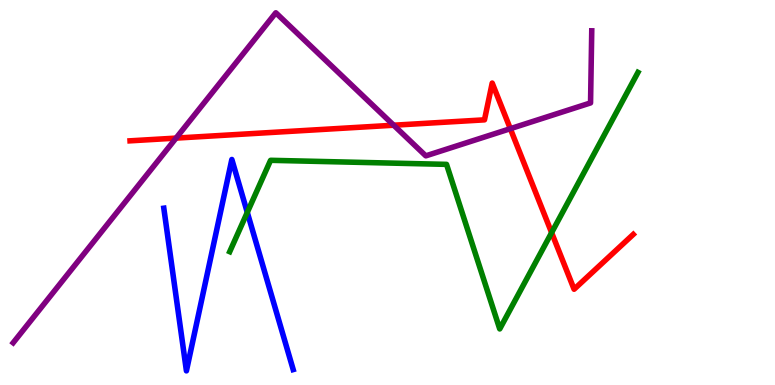[{'lines': ['blue', 'red'], 'intersections': []}, {'lines': ['green', 'red'], 'intersections': [{'x': 7.12, 'y': 3.96}]}, {'lines': ['purple', 'red'], 'intersections': [{'x': 2.27, 'y': 6.41}, {'x': 5.08, 'y': 6.75}, {'x': 6.58, 'y': 6.66}]}, {'lines': ['blue', 'green'], 'intersections': [{'x': 3.19, 'y': 4.48}]}, {'lines': ['blue', 'purple'], 'intersections': []}, {'lines': ['green', 'purple'], 'intersections': []}]